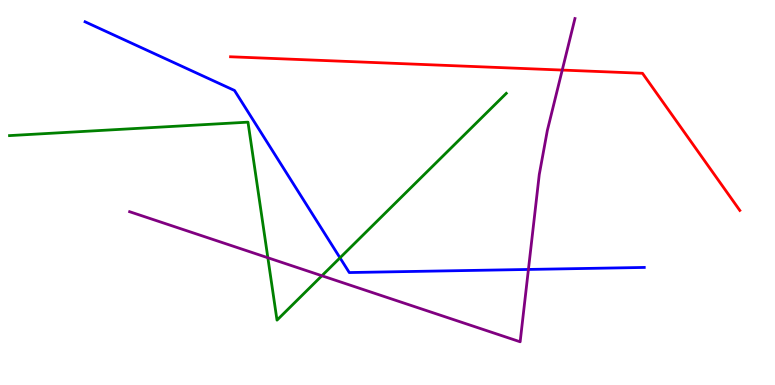[{'lines': ['blue', 'red'], 'intersections': []}, {'lines': ['green', 'red'], 'intersections': []}, {'lines': ['purple', 'red'], 'intersections': [{'x': 7.25, 'y': 8.18}]}, {'lines': ['blue', 'green'], 'intersections': [{'x': 4.39, 'y': 3.3}]}, {'lines': ['blue', 'purple'], 'intersections': [{'x': 6.82, 'y': 3.0}]}, {'lines': ['green', 'purple'], 'intersections': [{'x': 3.46, 'y': 3.31}, {'x': 4.15, 'y': 2.84}]}]